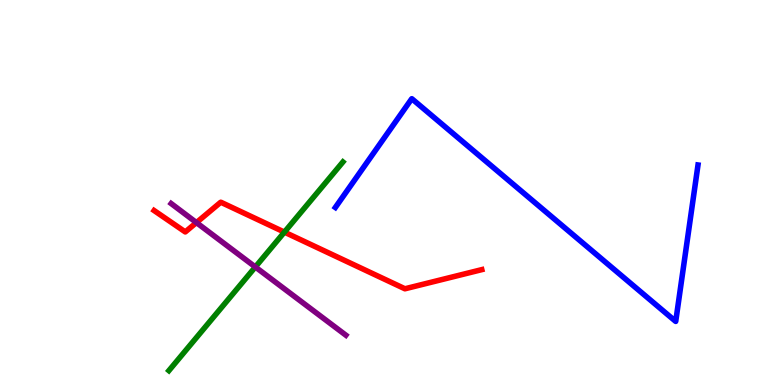[{'lines': ['blue', 'red'], 'intersections': []}, {'lines': ['green', 'red'], 'intersections': [{'x': 3.67, 'y': 3.97}]}, {'lines': ['purple', 'red'], 'intersections': [{'x': 2.53, 'y': 4.22}]}, {'lines': ['blue', 'green'], 'intersections': []}, {'lines': ['blue', 'purple'], 'intersections': []}, {'lines': ['green', 'purple'], 'intersections': [{'x': 3.29, 'y': 3.07}]}]